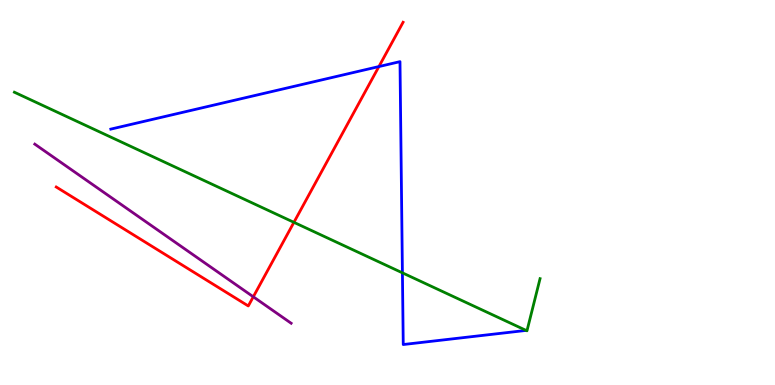[{'lines': ['blue', 'red'], 'intersections': [{'x': 4.89, 'y': 8.27}]}, {'lines': ['green', 'red'], 'intersections': [{'x': 3.79, 'y': 4.22}]}, {'lines': ['purple', 'red'], 'intersections': [{'x': 3.27, 'y': 2.29}]}, {'lines': ['blue', 'green'], 'intersections': [{'x': 5.19, 'y': 2.91}]}, {'lines': ['blue', 'purple'], 'intersections': []}, {'lines': ['green', 'purple'], 'intersections': []}]